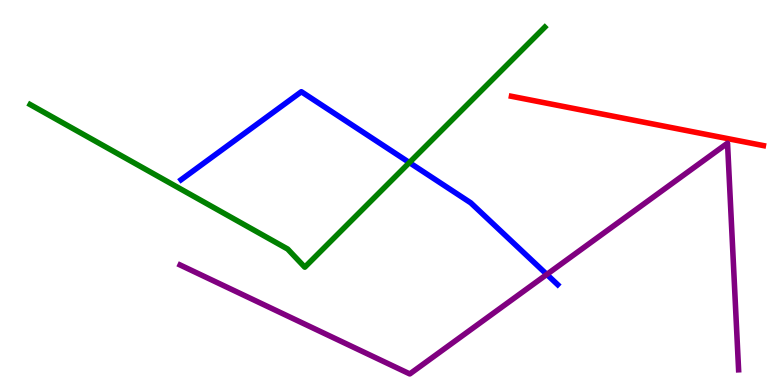[{'lines': ['blue', 'red'], 'intersections': []}, {'lines': ['green', 'red'], 'intersections': []}, {'lines': ['purple', 'red'], 'intersections': []}, {'lines': ['blue', 'green'], 'intersections': [{'x': 5.28, 'y': 5.78}]}, {'lines': ['blue', 'purple'], 'intersections': [{'x': 7.06, 'y': 2.87}]}, {'lines': ['green', 'purple'], 'intersections': []}]